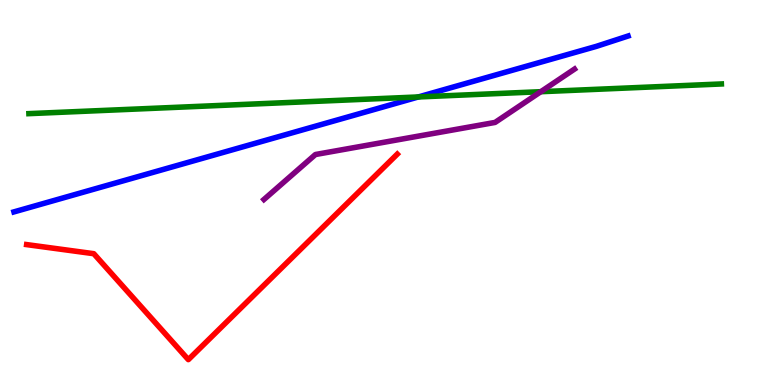[{'lines': ['blue', 'red'], 'intersections': []}, {'lines': ['green', 'red'], 'intersections': []}, {'lines': ['purple', 'red'], 'intersections': []}, {'lines': ['blue', 'green'], 'intersections': [{'x': 5.4, 'y': 7.48}]}, {'lines': ['blue', 'purple'], 'intersections': []}, {'lines': ['green', 'purple'], 'intersections': [{'x': 6.98, 'y': 7.62}]}]